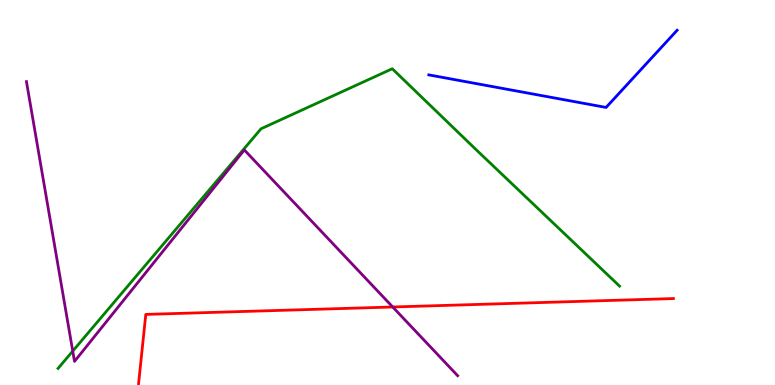[{'lines': ['blue', 'red'], 'intersections': []}, {'lines': ['green', 'red'], 'intersections': []}, {'lines': ['purple', 'red'], 'intersections': [{'x': 5.07, 'y': 2.03}]}, {'lines': ['blue', 'green'], 'intersections': []}, {'lines': ['blue', 'purple'], 'intersections': []}, {'lines': ['green', 'purple'], 'intersections': [{'x': 0.939, 'y': 0.881}]}]